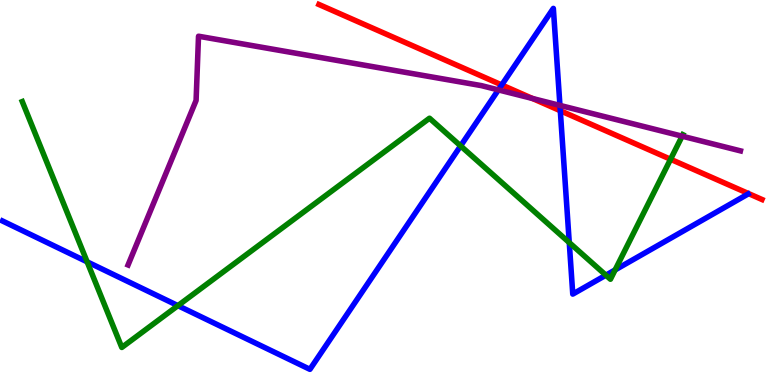[{'lines': ['blue', 'red'], 'intersections': [{'x': 6.47, 'y': 7.79}, {'x': 7.23, 'y': 7.12}]}, {'lines': ['green', 'red'], 'intersections': [{'x': 8.65, 'y': 5.86}]}, {'lines': ['purple', 'red'], 'intersections': [{'x': 6.87, 'y': 7.44}]}, {'lines': ['blue', 'green'], 'intersections': [{'x': 1.12, 'y': 3.2}, {'x': 2.3, 'y': 2.06}, {'x': 5.94, 'y': 6.21}, {'x': 7.35, 'y': 3.7}, {'x': 7.82, 'y': 2.85}, {'x': 7.94, 'y': 2.99}]}, {'lines': ['blue', 'purple'], 'intersections': [{'x': 6.43, 'y': 7.66}, {'x': 7.23, 'y': 7.26}]}, {'lines': ['green', 'purple'], 'intersections': [{'x': 8.8, 'y': 6.46}]}]